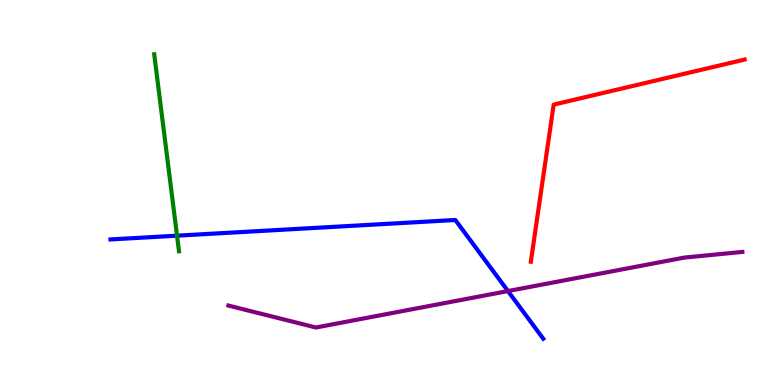[{'lines': ['blue', 'red'], 'intersections': []}, {'lines': ['green', 'red'], 'intersections': []}, {'lines': ['purple', 'red'], 'intersections': []}, {'lines': ['blue', 'green'], 'intersections': [{'x': 2.28, 'y': 3.88}]}, {'lines': ['blue', 'purple'], 'intersections': [{'x': 6.55, 'y': 2.44}]}, {'lines': ['green', 'purple'], 'intersections': []}]